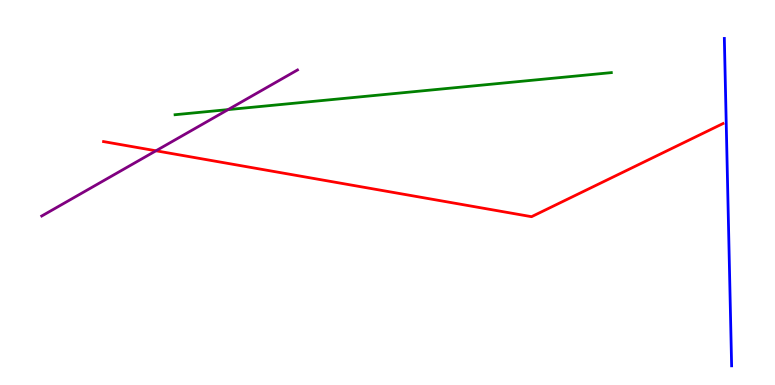[{'lines': ['blue', 'red'], 'intersections': []}, {'lines': ['green', 'red'], 'intersections': []}, {'lines': ['purple', 'red'], 'intersections': [{'x': 2.01, 'y': 6.08}]}, {'lines': ['blue', 'green'], 'intersections': []}, {'lines': ['blue', 'purple'], 'intersections': []}, {'lines': ['green', 'purple'], 'intersections': [{'x': 2.94, 'y': 7.15}]}]